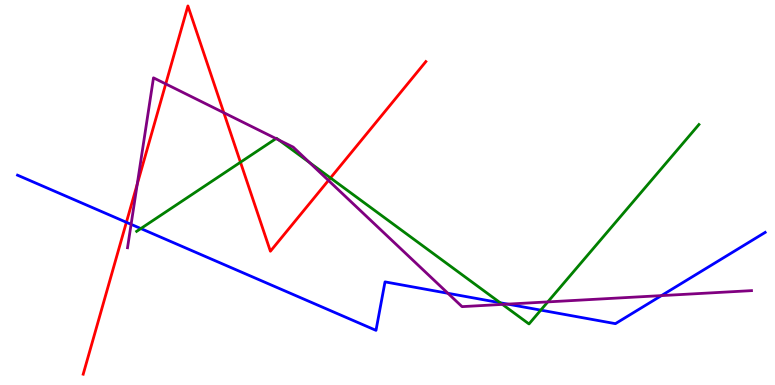[{'lines': ['blue', 'red'], 'intersections': [{'x': 1.63, 'y': 4.23}]}, {'lines': ['green', 'red'], 'intersections': [{'x': 3.1, 'y': 5.79}, {'x': 4.26, 'y': 5.38}]}, {'lines': ['purple', 'red'], 'intersections': [{'x': 1.77, 'y': 5.22}, {'x': 2.14, 'y': 7.82}, {'x': 2.89, 'y': 7.07}, {'x': 4.24, 'y': 5.31}]}, {'lines': ['blue', 'green'], 'intersections': [{'x': 1.82, 'y': 4.06}, {'x': 6.45, 'y': 2.14}, {'x': 6.98, 'y': 1.94}]}, {'lines': ['blue', 'purple'], 'intersections': [{'x': 1.69, 'y': 4.17}, {'x': 5.78, 'y': 2.38}, {'x': 6.55, 'y': 2.1}, {'x': 8.53, 'y': 2.32}]}, {'lines': ['green', 'purple'], 'intersections': [{'x': 3.56, 'y': 6.4}, {'x': 3.6, 'y': 6.36}, {'x': 3.99, 'y': 5.78}, {'x': 6.48, 'y': 2.09}, {'x': 7.07, 'y': 2.16}]}]